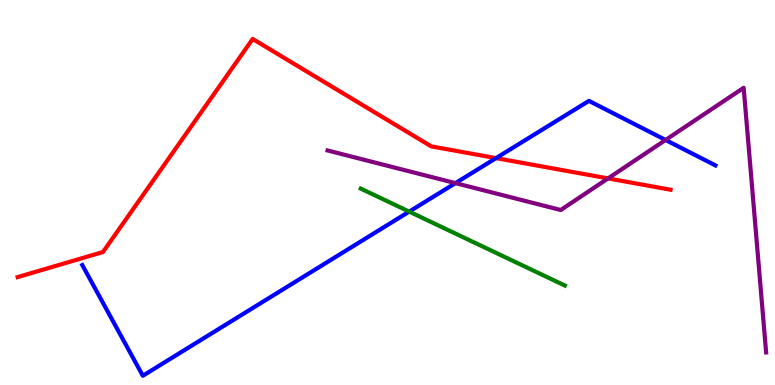[{'lines': ['blue', 'red'], 'intersections': [{'x': 6.4, 'y': 5.89}]}, {'lines': ['green', 'red'], 'intersections': []}, {'lines': ['purple', 'red'], 'intersections': [{'x': 7.85, 'y': 5.37}]}, {'lines': ['blue', 'green'], 'intersections': [{'x': 5.28, 'y': 4.5}]}, {'lines': ['blue', 'purple'], 'intersections': [{'x': 5.88, 'y': 5.24}, {'x': 8.59, 'y': 6.36}]}, {'lines': ['green', 'purple'], 'intersections': []}]